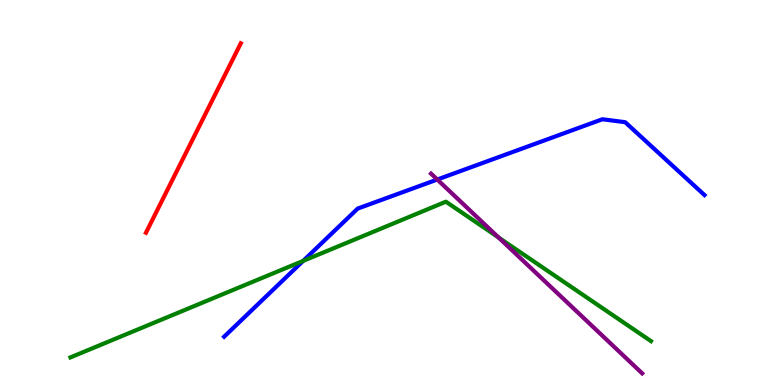[{'lines': ['blue', 'red'], 'intersections': []}, {'lines': ['green', 'red'], 'intersections': []}, {'lines': ['purple', 'red'], 'intersections': []}, {'lines': ['blue', 'green'], 'intersections': [{'x': 3.91, 'y': 3.22}]}, {'lines': ['blue', 'purple'], 'intersections': [{'x': 5.64, 'y': 5.34}]}, {'lines': ['green', 'purple'], 'intersections': [{'x': 6.43, 'y': 3.83}]}]